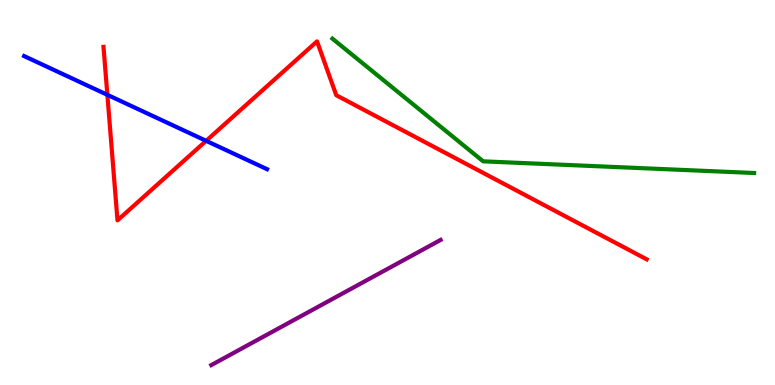[{'lines': ['blue', 'red'], 'intersections': [{'x': 1.39, 'y': 7.54}, {'x': 2.66, 'y': 6.34}]}, {'lines': ['green', 'red'], 'intersections': []}, {'lines': ['purple', 'red'], 'intersections': []}, {'lines': ['blue', 'green'], 'intersections': []}, {'lines': ['blue', 'purple'], 'intersections': []}, {'lines': ['green', 'purple'], 'intersections': []}]